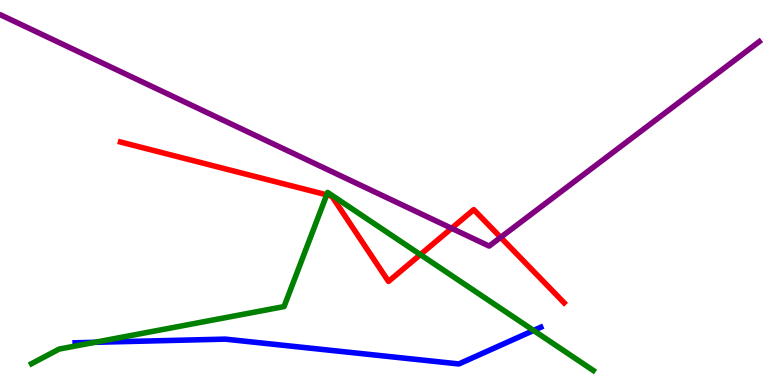[{'lines': ['blue', 'red'], 'intersections': []}, {'lines': ['green', 'red'], 'intersections': [{'x': 4.22, 'y': 4.94}, {'x': 5.42, 'y': 3.39}]}, {'lines': ['purple', 'red'], 'intersections': [{'x': 5.83, 'y': 4.07}, {'x': 6.46, 'y': 3.83}]}, {'lines': ['blue', 'green'], 'intersections': [{'x': 1.23, 'y': 1.11}, {'x': 6.88, 'y': 1.42}]}, {'lines': ['blue', 'purple'], 'intersections': []}, {'lines': ['green', 'purple'], 'intersections': []}]